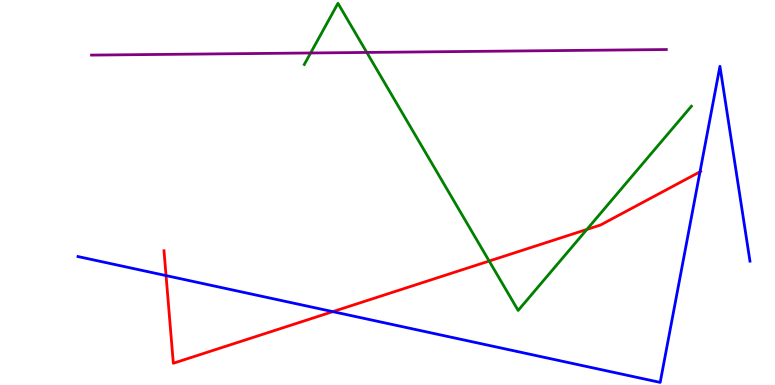[{'lines': ['blue', 'red'], 'intersections': [{'x': 2.14, 'y': 2.84}, {'x': 4.29, 'y': 1.91}, {'x': 9.03, 'y': 5.54}]}, {'lines': ['green', 'red'], 'intersections': [{'x': 6.31, 'y': 3.22}, {'x': 7.57, 'y': 4.04}]}, {'lines': ['purple', 'red'], 'intersections': []}, {'lines': ['blue', 'green'], 'intersections': []}, {'lines': ['blue', 'purple'], 'intersections': []}, {'lines': ['green', 'purple'], 'intersections': [{'x': 4.01, 'y': 8.62}, {'x': 4.73, 'y': 8.64}]}]